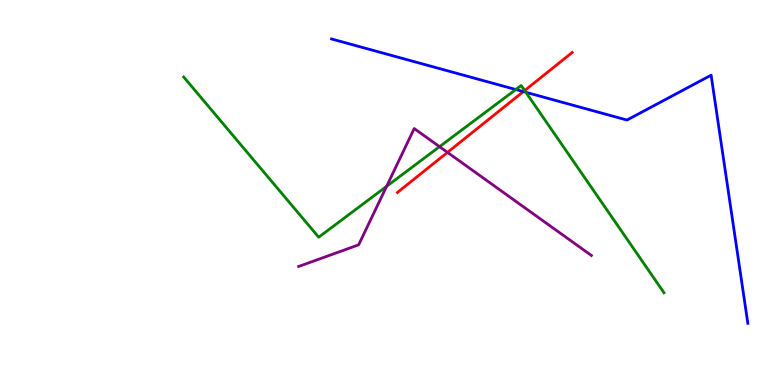[{'lines': ['blue', 'red'], 'intersections': [{'x': 6.75, 'y': 7.62}]}, {'lines': ['green', 'red'], 'intersections': [{'x': 6.77, 'y': 7.65}]}, {'lines': ['purple', 'red'], 'intersections': [{'x': 5.77, 'y': 6.04}]}, {'lines': ['blue', 'green'], 'intersections': [{'x': 6.66, 'y': 7.67}, {'x': 6.79, 'y': 7.6}]}, {'lines': ['blue', 'purple'], 'intersections': []}, {'lines': ['green', 'purple'], 'intersections': [{'x': 4.99, 'y': 5.16}, {'x': 5.67, 'y': 6.19}]}]